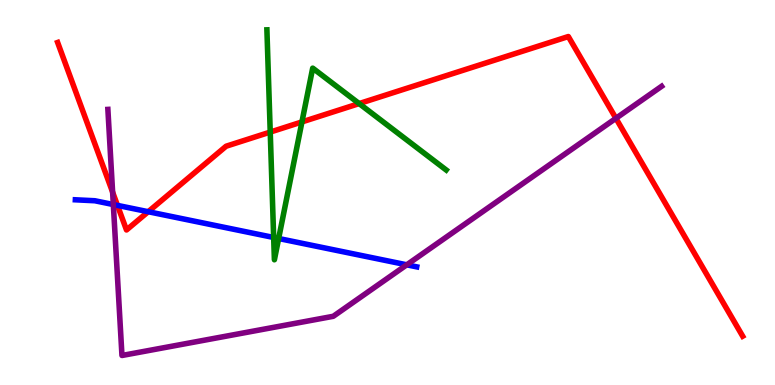[{'lines': ['blue', 'red'], 'intersections': [{'x': 1.52, 'y': 4.66}, {'x': 1.91, 'y': 4.5}]}, {'lines': ['green', 'red'], 'intersections': [{'x': 3.49, 'y': 6.57}, {'x': 3.9, 'y': 6.83}, {'x': 4.63, 'y': 7.31}]}, {'lines': ['purple', 'red'], 'intersections': [{'x': 1.45, 'y': 5.01}, {'x': 7.95, 'y': 6.93}]}, {'lines': ['blue', 'green'], 'intersections': [{'x': 3.53, 'y': 3.83}, {'x': 3.6, 'y': 3.81}]}, {'lines': ['blue', 'purple'], 'intersections': [{'x': 1.46, 'y': 4.69}, {'x': 5.25, 'y': 3.12}]}, {'lines': ['green', 'purple'], 'intersections': []}]